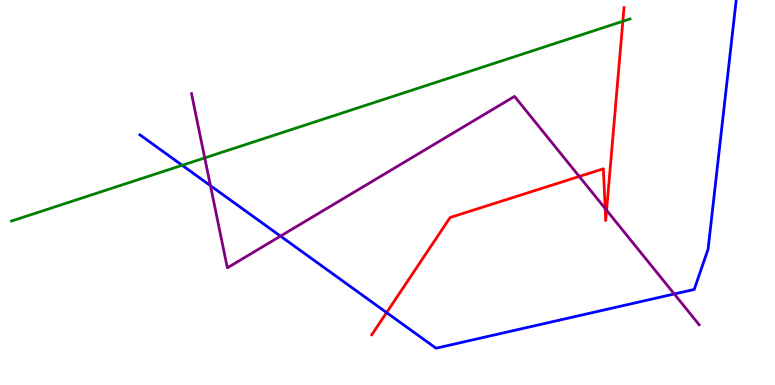[{'lines': ['blue', 'red'], 'intersections': [{'x': 4.99, 'y': 1.88}]}, {'lines': ['green', 'red'], 'intersections': [{'x': 8.04, 'y': 9.45}]}, {'lines': ['purple', 'red'], 'intersections': [{'x': 7.47, 'y': 5.42}, {'x': 7.81, 'y': 4.58}, {'x': 7.83, 'y': 4.54}]}, {'lines': ['blue', 'green'], 'intersections': [{'x': 2.35, 'y': 5.71}]}, {'lines': ['blue', 'purple'], 'intersections': [{'x': 2.72, 'y': 5.18}, {'x': 3.62, 'y': 3.87}, {'x': 8.7, 'y': 2.36}]}, {'lines': ['green', 'purple'], 'intersections': [{'x': 2.64, 'y': 5.9}]}]